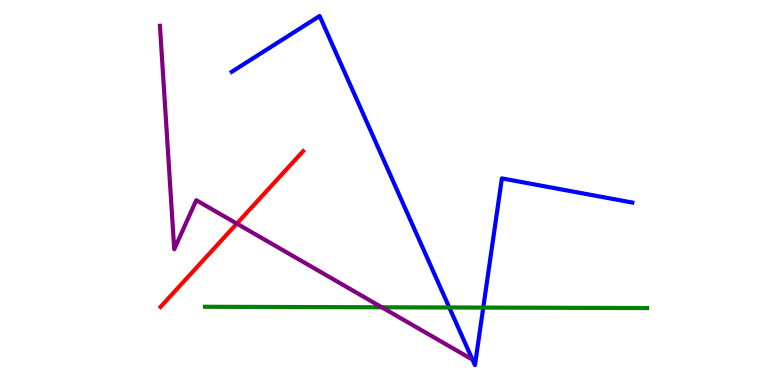[{'lines': ['blue', 'red'], 'intersections': []}, {'lines': ['green', 'red'], 'intersections': []}, {'lines': ['purple', 'red'], 'intersections': [{'x': 3.06, 'y': 4.19}]}, {'lines': ['blue', 'green'], 'intersections': [{'x': 5.8, 'y': 2.01}, {'x': 6.24, 'y': 2.01}]}, {'lines': ['blue', 'purple'], 'intersections': []}, {'lines': ['green', 'purple'], 'intersections': [{'x': 4.93, 'y': 2.02}]}]